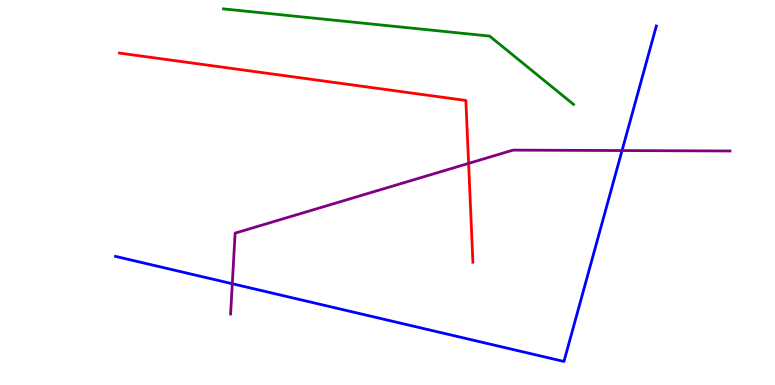[{'lines': ['blue', 'red'], 'intersections': []}, {'lines': ['green', 'red'], 'intersections': []}, {'lines': ['purple', 'red'], 'intersections': [{'x': 6.05, 'y': 5.76}]}, {'lines': ['blue', 'green'], 'intersections': []}, {'lines': ['blue', 'purple'], 'intersections': [{'x': 3.0, 'y': 2.63}, {'x': 8.03, 'y': 6.09}]}, {'lines': ['green', 'purple'], 'intersections': []}]